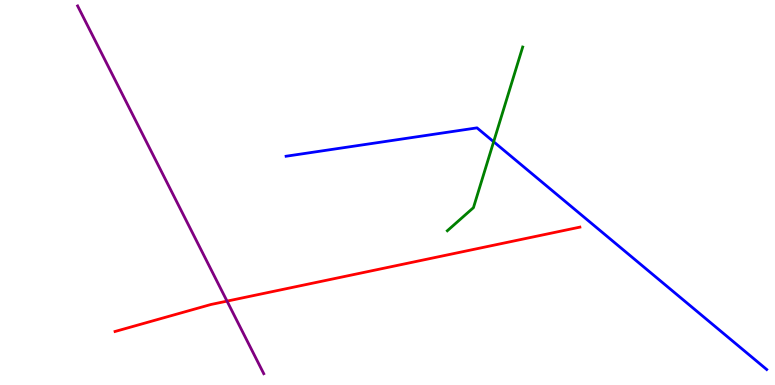[{'lines': ['blue', 'red'], 'intersections': []}, {'lines': ['green', 'red'], 'intersections': []}, {'lines': ['purple', 'red'], 'intersections': [{'x': 2.93, 'y': 2.18}]}, {'lines': ['blue', 'green'], 'intersections': [{'x': 6.37, 'y': 6.32}]}, {'lines': ['blue', 'purple'], 'intersections': []}, {'lines': ['green', 'purple'], 'intersections': []}]